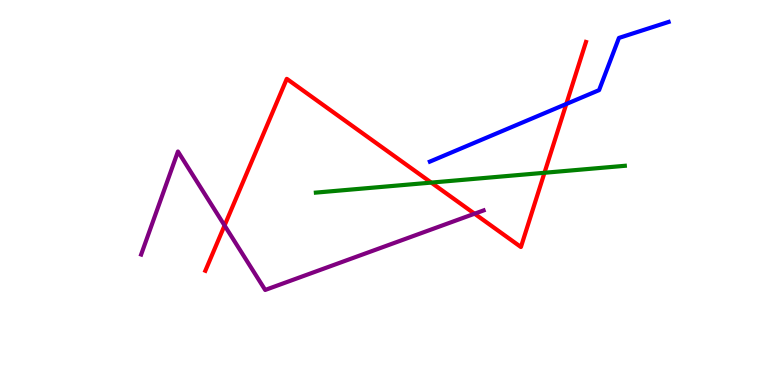[{'lines': ['blue', 'red'], 'intersections': [{'x': 7.31, 'y': 7.3}]}, {'lines': ['green', 'red'], 'intersections': [{'x': 5.56, 'y': 5.26}, {'x': 7.03, 'y': 5.51}]}, {'lines': ['purple', 'red'], 'intersections': [{'x': 2.9, 'y': 4.14}, {'x': 6.12, 'y': 4.45}]}, {'lines': ['blue', 'green'], 'intersections': []}, {'lines': ['blue', 'purple'], 'intersections': []}, {'lines': ['green', 'purple'], 'intersections': []}]